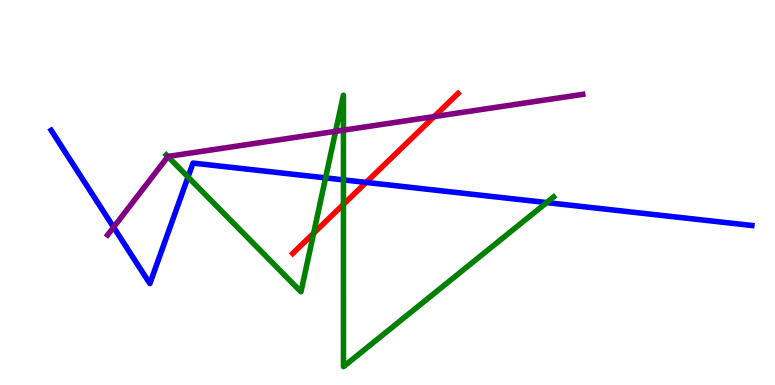[{'lines': ['blue', 'red'], 'intersections': [{'x': 4.72, 'y': 5.26}]}, {'lines': ['green', 'red'], 'intersections': [{'x': 4.05, 'y': 3.94}, {'x': 4.43, 'y': 4.69}]}, {'lines': ['purple', 'red'], 'intersections': [{'x': 5.6, 'y': 6.97}]}, {'lines': ['blue', 'green'], 'intersections': [{'x': 2.43, 'y': 5.4}, {'x': 4.2, 'y': 5.38}, {'x': 4.43, 'y': 5.33}, {'x': 7.05, 'y': 4.74}]}, {'lines': ['blue', 'purple'], 'intersections': [{'x': 1.47, 'y': 4.1}]}, {'lines': ['green', 'purple'], 'intersections': [{'x': 2.17, 'y': 5.93}, {'x': 4.33, 'y': 6.59}, {'x': 4.43, 'y': 6.62}]}]